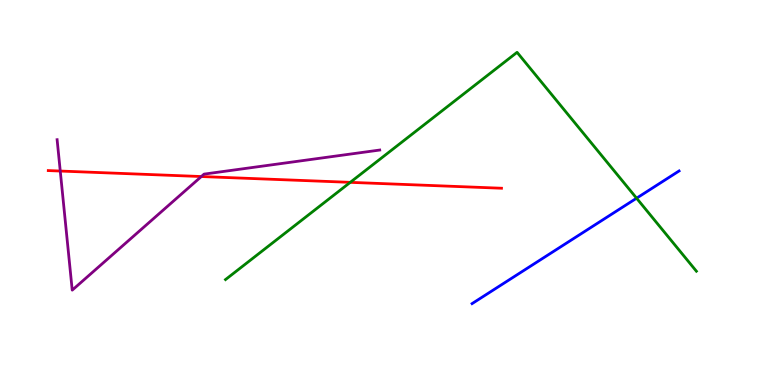[{'lines': ['blue', 'red'], 'intersections': []}, {'lines': ['green', 'red'], 'intersections': [{'x': 4.52, 'y': 5.26}]}, {'lines': ['purple', 'red'], 'intersections': [{'x': 0.778, 'y': 5.56}, {'x': 2.6, 'y': 5.41}]}, {'lines': ['blue', 'green'], 'intersections': [{'x': 8.21, 'y': 4.85}]}, {'lines': ['blue', 'purple'], 'intersections': []}, {'lines': ['green', 'purple'], 'intersections': []}]